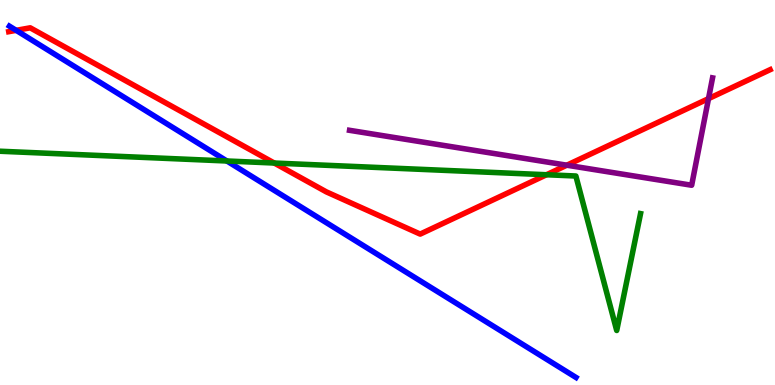[{'lines': ['blue', 'red'], 'intersections': [{'x': 0.209, 'y': 9.21}]}, {'lines': ['green', 'red'], 'intersections': [{'x': 3.54, 'y': 5.77}, {'x': 7.05, 'y': 5.46}]}, {'lines': ['purple', 'red'], 'intersections': [{'x': 7.31, 'y': 5.71}, {'x': 9.14, 'y': 7.44}]}, {'lines': ['blue', 'green'], 'intersections': [{'x': 2.93, 'y': 5.82}]}, {'lines': ['blue', 'purple'], 'intersections': []}, {'lines': ['green', 'purple'], 'intersections': []}]